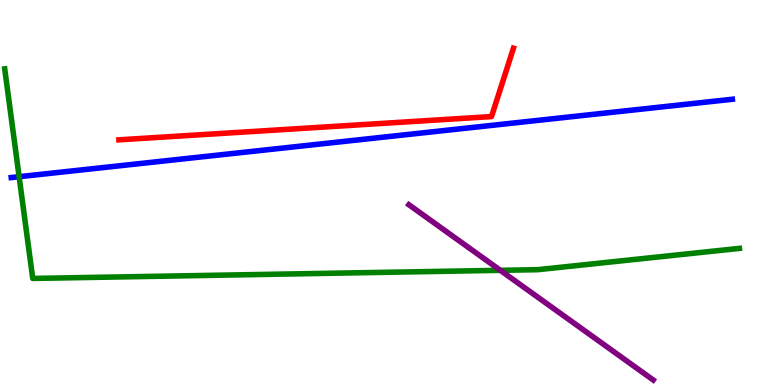[{'lines': ['blue', 'red'], 'intersections': []}, {'lines': ['green', 'red'], 'intersections': []}, {'lines': ['purple', 'red'], 'intersections': []}, {'lines': ['blue', 'green'], 'intersections': [{'x': 0.247, 'y': 5.41}]}, {'lines': ['blue', 'purple'], 'intersections': []}, {'lines': ['green', 'purple'], 'intersections': [{'x': 6.46, 'y': 2.98}]}]